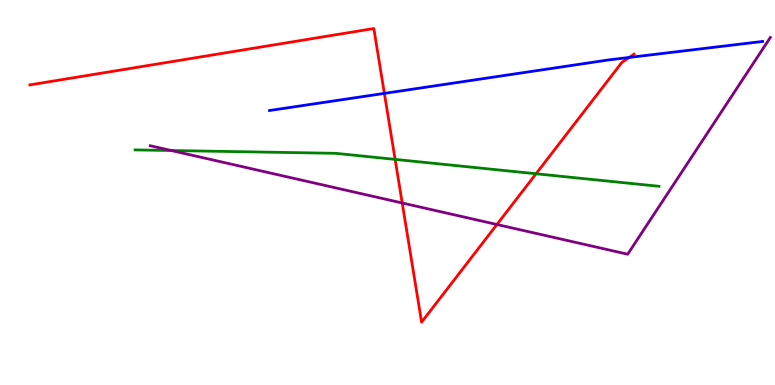[{'lines': ['blue', 'red'], 'intersections': [{'x': 4.96, 'y': 7.57}, {'x': 8.12, 'y': 8.51}]}, {'lines': ['green', 'red'], 'intersections': [{'x': 5.1, 'y': 5.86}, {'x': 6.92, 'y': 5.49}]}, {'lines': ['purple', 'red'], 'intersections': [{'x': 5.19, 'y': 4.73}, {'x': 6.41, 'y': 4.17}]}, {'lines': ['blue', 'green'], 'intersections': []}, {'lines': ['blue', 'purple'], 'intersections': []}, {'lines': ['green', 'purple'], 'intersections': [{'x': 2.21, 'y': 6.09}]}]